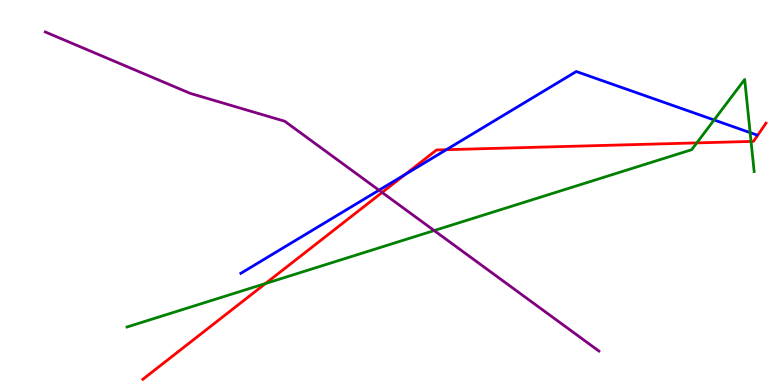[{'lines': ['blue', 'red'], 'intersections': [{'x': 5.23, 'y': 5.47}, {'x': 5.76, 'y': 6.11}]}, {'lines': ['green', 'red'], 'intersections': [{'x': 3.43, 'y': 2.64}, {'x': 8.99, 'y': 6.29}, {'x': 9.69, 'y': 6.33}]}, {'lines': ['purple', 'red'], 'intersections': [{'x': 4.93, 'y': 5.0}]}, {'lines': ['blue', 'green'], 'intersections': [{'x': 9.21, 'y': 6.88}, {'x': 9.68, 'y': 6.55}]}, {'lines': ['blue', 'purple'], 'intersections': [{'x': 4.89, 'y': 5.06}]}, {'lines': ['green', 'purple'], 'intersections': [{'x': 5.6, 'y': 4.01}]}]